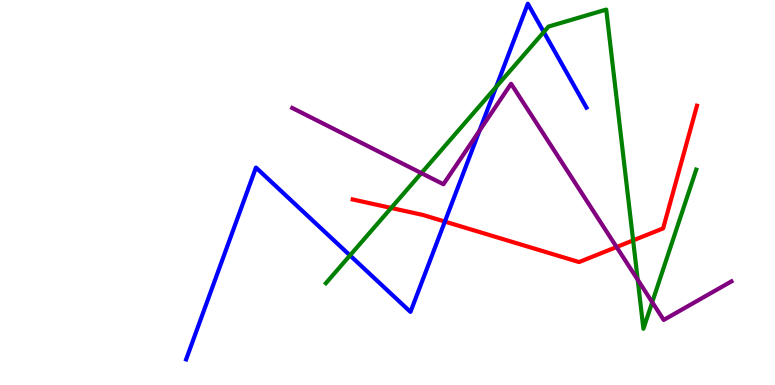[{'lines': ['blue', 'red'], 'intersections': [{'x': 5.74, 'y': 4.24}]}, {'lines': ['green', 'red'], 'intersections': [{'x': 5.05, 'y': 4.6}, {'x': 8.17, 'y': 3.76}]}, {'lines': ['purple', 'red'], 'intersections': [{'x': 7.96, 'y': 3.58}]}, {'lines': ['blue', 'green'], 'intersections': [{'x': 4.52, 'y': 3.37}, {'x': 6.4, 'y': 7.74}, {'x': 7.02, 'y': 9.17}]}, {'lines': ['blue', 'purple'], 'intersections': [{'x': 6.19, 'y': 6.6}]}, {'lines': ['green', 'purple'], 'intersections': [{'x': 5.44, 'y': 5.5}, {'x': 8.23, 'y': 2.73}, {'x': 8.42, 'y': 2.15}]}]